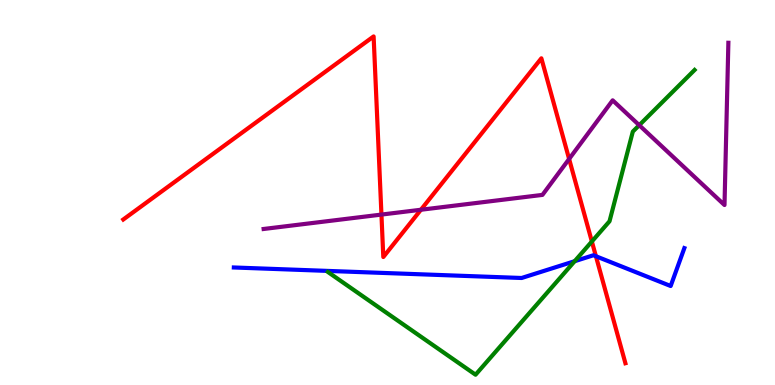[{'lines': ['blue', 'red'], 'intersections': [{'x': 7.69, 'y': 3.34}]}, {'lines': ['green', 'red'], 'intersections': [{'x': 7.64, 'y': 3.73}]}, {'lines': ['purple', 'red'], 'intersections': [{'x': 4.92, 'y': 4.43}, {'x': 5.43, 'y': 4.55}, {'x': 7.34, 'y': 5.87}]}, {'lines': ['blue', 'green'], 'intersections': [{'x': 7.41, 'y': 3.22}]}, {'lines': ['blue', 'purple'], 'intersections': []}, {'lines': ['green', 'purple'], 'intersections': [{'x': 8.25, 'y': 6.75}]}]